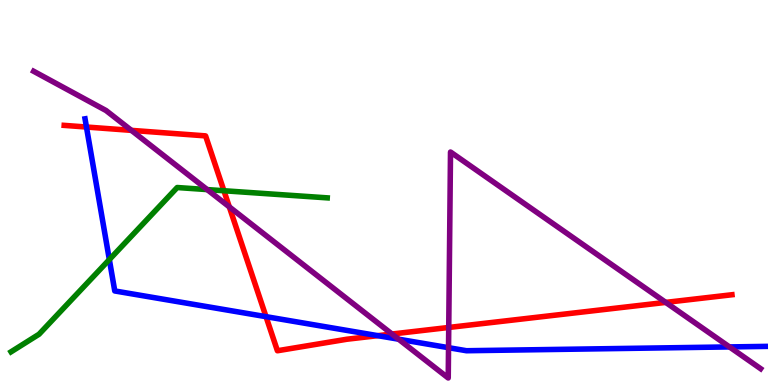[{'lines': ['blue', 'red'], 'intersections': [{'x': 1.12, 'y': 6.7}, {'x': 3.43, 'y': 1.78}, {'x': 4.87, 'y': 1.28}]}, {'lines': ['green', 'red'], 'intersections': [{'x': 2.89, 'y': 5.05}]}, {'lines': ['purple', 'red'], 'intersections': [{'x': 1.7, 'y': 6.61}, {'x': 2.96, 'y': 4.63}, {'x': 5.06, 'y': 1.32}, {'x': 5.79, 'y': 1.49}, {'x': 8.59, 'y': 2.15}]}, {'lines': ['blue', 'green'], 'intersections': [{'x': 1.41, 'y': 3.26}]}, {'lines': ['blue', 'purple'], 'intersections': [{'x': 5.14, 'y': 1.19}, {'x': 5.79, 'y': 0.969}, {'x': 9.41, 'y': 0.989}]}, {'lines': ['green', 'purple'], 'intersections': [{'x': 2.67, 'y': 5.08}]}]